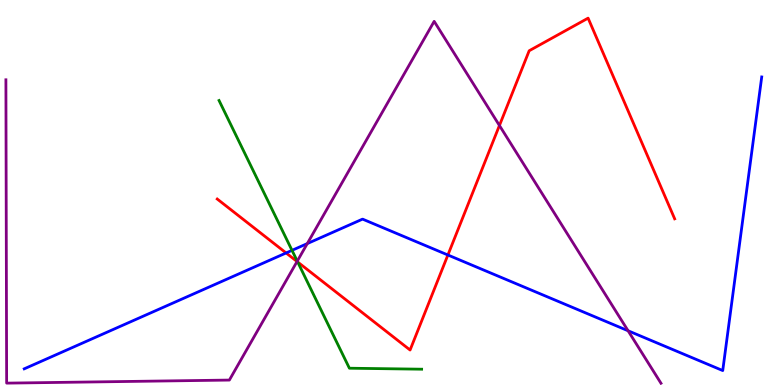[{'lines': ['blue', 'red'], 'intersections': [{'x': 3.69, 'y': 3.43}, {'x': 5.78, 'y': 3.38}]}, {'lines': ['green', 'red'], 'intersections': [{'x': 3.84, 'y': 3.19}]}, {'lines': ['purple', 'red'], 'intersections': [{'x': 3.83, 'y': 3.21}, {'x': 6.44, 'y': 6.74}]}, {'lines': ['blue', 'green'], 'intersections': [{'x': 3.77, 'y': 3.5}]}, {'lines': ['blue', 'purple'], 'intersections': [{'x': 3.97, 'y': 3.67}, {'x': 8.1, 'y': 1.41}]}, {'lines': ['green', 'purple'], 'intersections': [{'x': 3.84, 'y': 3.22}]}]